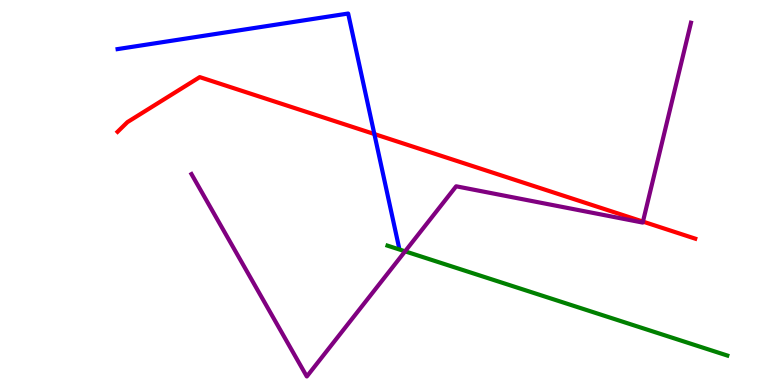[{'lines': ['blue', 'red'], 'intersections': [{'x': 4.83, 'y': 6.52}]}, {'lines': ['green', 'red'], 'intersections': []}, {'lines': ['purple', 'red'], 'intersections': [{'x': 8.3, 'y': 4.24}]}, {'lines': ['blue', 'green'], 'intersections': []}, {'lines': ['blue', 'purple'], 'intersections': []}, {'lines': ['green', 'purple'], 'intersections': [{'x': 5.23, 'y': 3.47}]}]